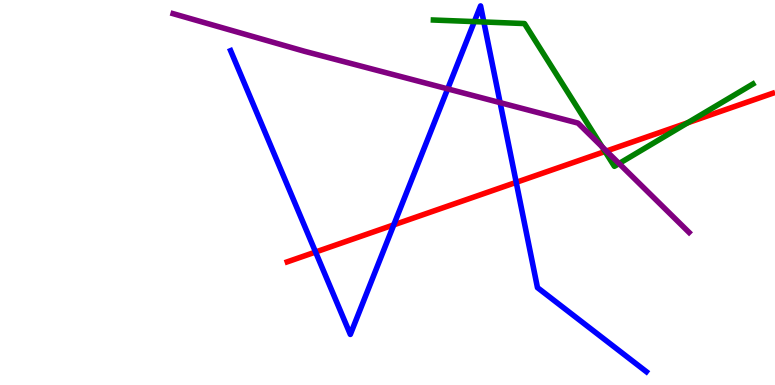[{'lines': ['blue', 'red'], 'intersections': [{'x': 4.07, 'y': 3.45}, {'x': 5.08, 'y': 4.16}, {'x': 6.66, 'y': 5.26}]}, {'lines': ['green', 'red'], 'intersections': [{'x': 7.81, 'y': 6.07}, {'x': 8.87, 'y': 6.81}]}, {'lines': ['purple', 'red'], 'intersections': [{'x': 7.82, 'y': 6.08}]}, {'lines': ['blue', 'green'], 'intersections': [{'x': 6.12, 'y': 9.44}, {'x': 6.24, 'y': 9.43}]}, {'lines': ['blue', 'purple'], 'intersections': [{'x': 5.78, 'y': 7.69}, {'x': 6.45, 'y': 7.33}]}, {'lines': ['green', 'purple'], 'intersections': [{'x': 7.77, 'y': 6.19}, {'x': 7.99, 'y': 5.75}]}]